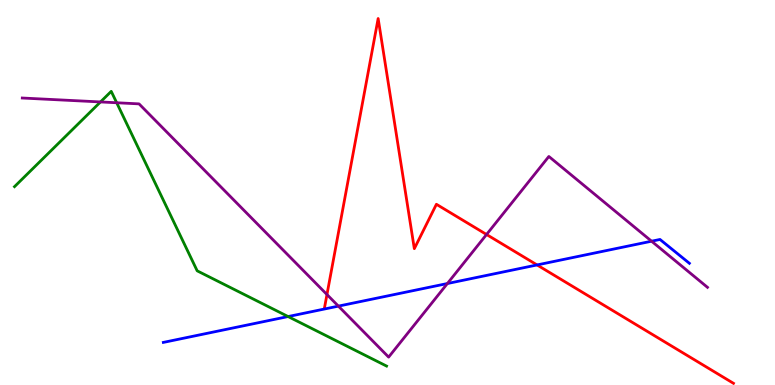[{'lines': ['blue', 'red'], 'intersections': [{'x': 6.93, 'y': 3.12}]}, {'lines': ['green', 'red'], 'intersections': []}, {'lines': ['purple', 'red'], 'intersections': [{'x': 4.22, 'y': 2.35}, {'x': 6.28, 'y': 3.91}]}, {'lines': ['blue', 'green'], 'intersections': [{'x': 3.72, 'y': 1.78}]}, {'lines': ['blue', 'purple'], 'intersections': [{'x': 4.37, 'y': 2.05}, {'x': 5.77, 'y': 2.64}, {'x': 8.41, 'y': 3.73}]}, {'lines': ['green', 'purple'], 'intersections': [{'x': 1.3, 'y': 7.35}, {'x': 1.51, 'y': 7.33}]}]